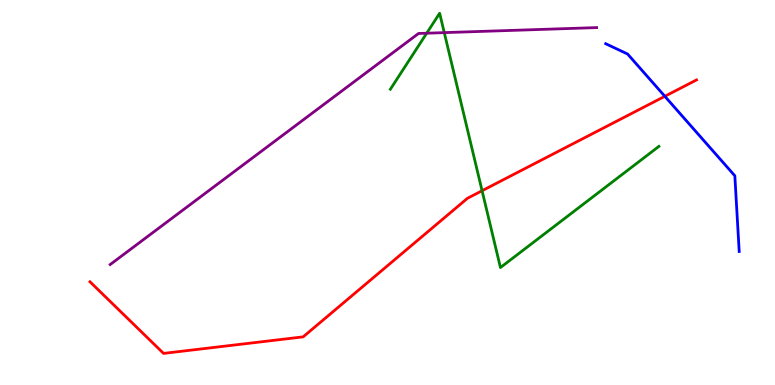[{'lines': ['blue', 'red'], 'intersections': [{'x': 8.58, 'y': 7.5}]}, {'lines': ['green', 'red'], 'intersections': [{'x': 6.22, 'y': 5.05}]}, {'lines': ['purple', 'red'], 'intersections': []}, {'lines': ['blue', 'green'], 'intersections': []}, {'lines': ['blue', 'purple'], 'intersections': []}, {'lines': ['green', 'purple'], 'intersections': [{'x': 5.51, 'y': 9.14}, {'x': 5.73, 'y': 9.15}]}]